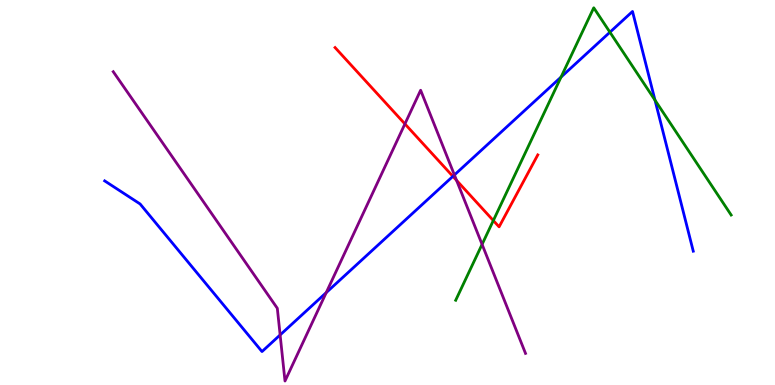[{'lines': ['blue', 'red'], 'intersections': [{'x': 5.84, 'y': 5.42}]}, {'lines': ['green', 'red'], 'intersections': [{'x': 6.37, 'y': 4.27}]}, {'lines': ['purple', 'red'], 'intersections': [{'x': 5.22, 'y': 6.78}, {'x': 5.89, 'y': 5.32}]}, {'lines': ['blue', 'green'], 'intersections': [{'x': 7.24, 'y': 8.0}, {'x': 7.87, 'y': 9.16}, {'x': 8.45, 'y': 7.4}]}, {'lines': ['blue', 'purple'], 'intersections': [{'x': 3.61, 'y': 1.3}, {'x': 4.21, 'y': 2.4}, {'x': 5.86, 'y': 5.46}]}, {'lines': ['green', 'purple'], 'intersections': [{'x': 6.22, 'y': 3.65}]}]